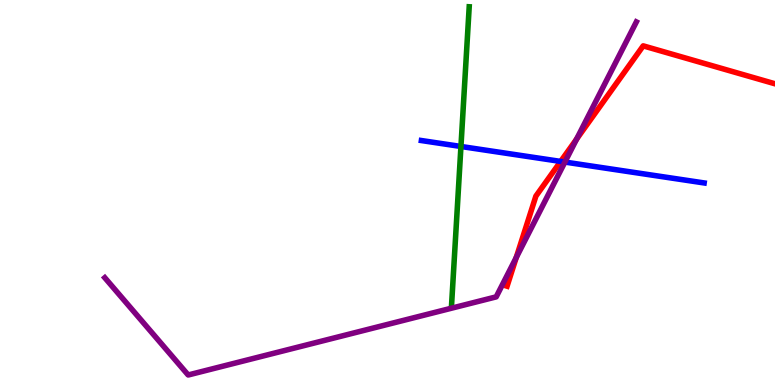[{'lines': ['blue', 'red'], 'intersections': [{'x': 7.23, 'y': 5.81}]}, {'lines': ['green', 'red'], 'intersections': []}, {'lines': ['purple', 'red'], 'intersections': [{'x': 6.66, 'y': 3.31}, {'x': 7.44, 'y': 6.39}]}, {'lines': ['blue', 'green'], 'intersections': [{'x': 5.95, 'y': 6.2}]}, {'lines': ['blue', 'purple'], 'intersections': [{'x': 7.29, 'y': 5.79}]}, {'lines': ['green', 'purple'], 'intersections': []}]